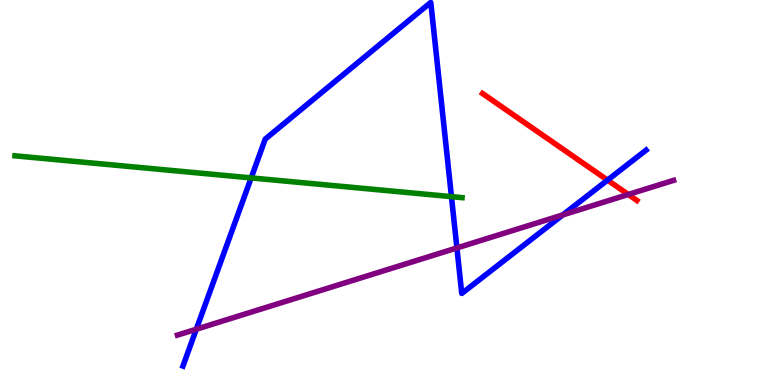[{'lines': ['blue', 'red'], 'intersections': [{'x': 7.84, 'y': 5.32}]}, {'lines': ['green', 'red'], 'intersections': []}, {'lines': ['purple', 'red'], 'intersections': [{'x': 8.11, 'y': 4.95}]}, {'lines': ['blue', 'green'], 'intersections': [{'x': 3.24, 'y': 5.38}, {'x': 5.83, 'y': 4.89}]}, {'lines': ['blue', 'purple'], 'intersections': [{'x': 2.53, 'y': 1.45}, {'x': 5.9, 'y': 3.56}, {'x': 7.26, 'y': 4.42}]}, {'lines': ['green', 'purple'], 'intersections': []}]